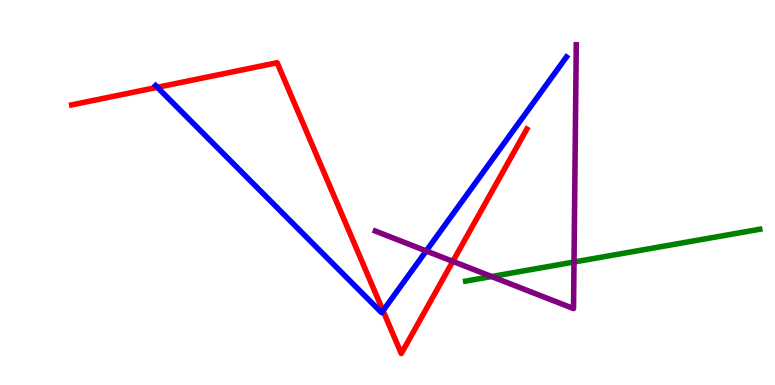[{'lines': ['blue', 'red'], 'intersections': [{'x': 2.03, 'y': 7.73}, {'x': 4.94, 'y': 1.93}]}, {'lines': ['green', 'red'], 'intersections': []}, {'lines': ['purple', 'red'], 'intersections': [{'x': 5.84, 'y': 3.21}]}, {'lines': ['blue', 'green'], 'intersections': []}, {'lines': ['blue', 'purple'], 'intersections': [{'x': 5.5, 'y': 3.48}]}, {'lines': ['green', 'purple'], 'intersections': [{'x': 6.34, 'y': 2.82}, {'x': 7.41, 'y': 3.19}]}]